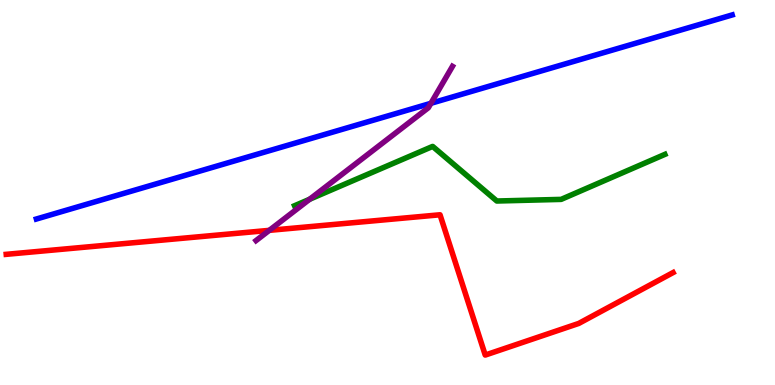[{'lines': ['blue', 'red'], 'intersections': []}, {'lines': ['green', 'red'], 'intersections': []}, {'lines': ['purple', 'red'], 'intersections': [{'x': 3.47, 'y': 4.02}]}, {'lines': ['blue', 'green'], 'intersections': []}, {'lines': ['blue', 'purple'], 'intersections': [{'x': 5.56, 'y': 7.32}]}, {'lines': ['green', 'purple'], 'intersections': [{'x': 4.0, 'y': 4.82}]}]